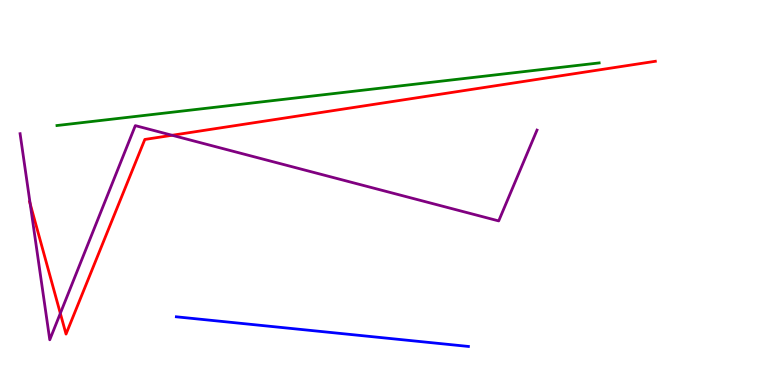[{'lines': ['blue', 'red'], 'intersections': []}, {'lines': ['green', 'red'], 'intersections': []}, {'lines': ['purple', 'red'], 'intersections': [{'x': 0.389, 'y': 4.71}, {'x': 0.778, 'y': 1.86}, {'x': 2.22, 'y': 6.49}]}, {'lines': ['blue', 'green'], 'intersections': []}, {'lines': ['blue', 'purple'], 'intersections': []}, {'lines': ['green', 'purple'], 'intersections': []}]